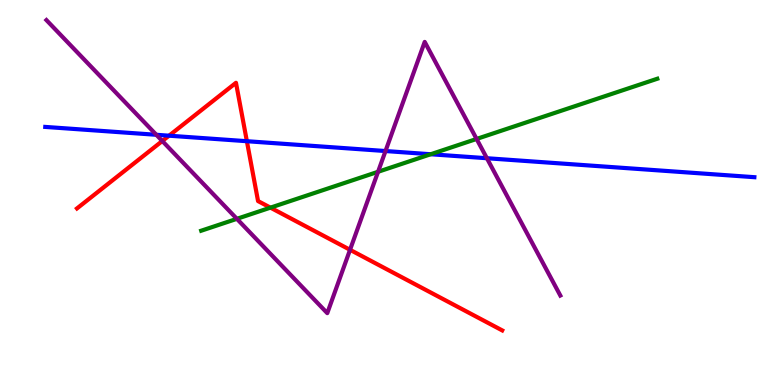[{'lines': ['blue', 'red'], 'intersections': [{'x': 2.18, 'y': 6.48}, {'x': 3.19, 'y': 6.33}]}, {'lines': ['green', 'red'], 'intersections': [{'x': 3.49, 'y': 4.61}]}, {'lines': ['purple', 'red'], 'intersections': [{'x': 2.09, 'y': 6.34}, {'x': 4.52, 'y': 3.51}]}, {'lines': ['blue', 'green'], 'intersections': [{'x': 5.56, 'y': 5.99}]}, {'lines': ['blue', 'purple'], 'intersections': [{'x': 2.02, 'y': 6.5}, {'x': 4.97, 'y': 6.08}, {'x': 6.28, 'y': 5.89}]}, {'lines': ['green', 'purple'], 'intersections': [{'x': 3.06, 'y': 4.32}, {'x': 4.88, 'y': 5.54}, {'x': 6.15, 'y': 6.39}]}]